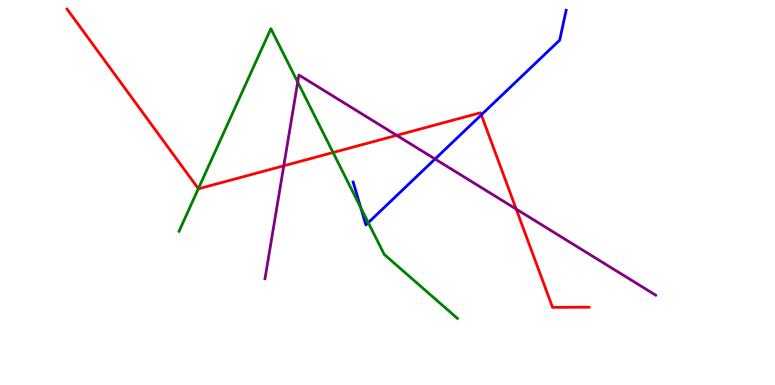[{'lines': ['blue', 'red'], 'intersections': [{'x': 6.21, 'y': 7.02}]}, {'lines': ['green', 'red'], 'intersections': [{'x': 2.56, 'y': 5.1}, {'x': 4.3, 'y': 6.04}]}, {'lines': ['purple', 'red'], 'intersections': [{'x': 3.66, 'y': 5.69}, {'x': 5.12, 'y': 6.48}, {'x': 6.66, 'y': 4.57}]}, {'lines': ['blue', 'green'], 'intersections': [{'x': 4.65, 'y': 4.61}, {'x': 4.75, 'y': 4.22}]}, {'lines': ['blue', 'purple'], 'intersections': [{'x': 5.61, 'y': 5.87}]}, {'lines': ['green', 'purple'], 'intersections': [{'x': 3.84, 'y': 7.87}]}]